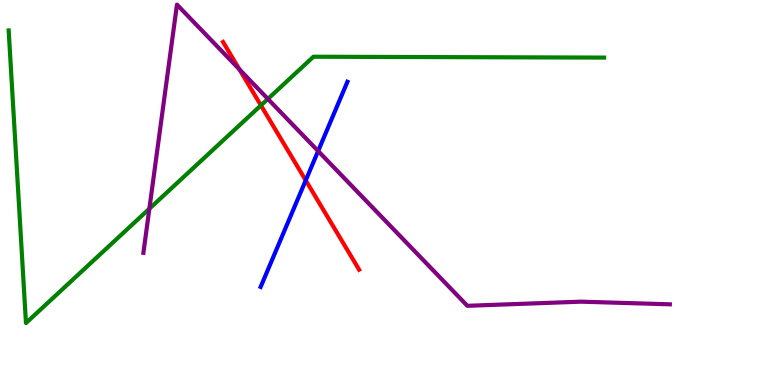[{'lines': ['blue', 'red'], 'intersections': [{'x': 3.94, 'y': 5.32}]}, {'lines': ['green', 'red'], 'intersections': [{'x': 3.37, 'y': 7.26}]}, {'lines': ['purple', 'red'], 'intersections': [{'x': 3.09, 'y': 8.2}]}, {'lines': ['blue', 'green'], 'intersections': []}, {'lines': ['blue', 'purple'], 'intersections': [{'x': 4.1, 'y': 6.08}]}, {'lines': ['green', 'purple'], 'intersections': [{'x': 1.93, 'y': 4.58}, {'x': 3.46, 'y': 7.43}]}]